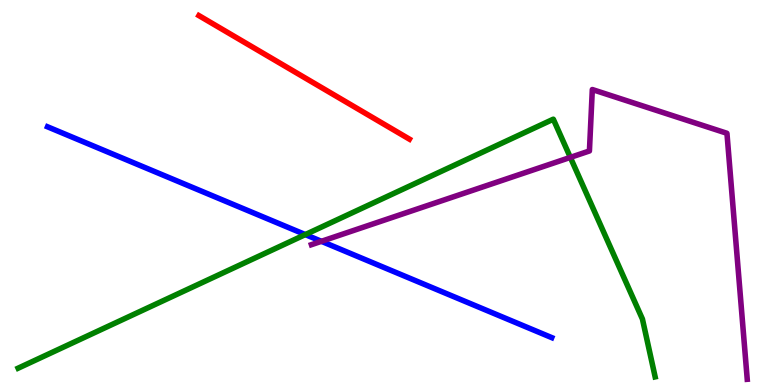[{'lines': ['blue', 'red'], 'intersections': []}, {'lines': ['green', 'red'], 'intersections': []}, {'lines': ['purple', 'red'], 'intersections': []}, {'lines': ['blue', 'green'], 'intersections': [{'x': 3.94, 'y': 3.91}]}, {'lines': ['blue', 'purple'], 'intersections': [{'x': 4.15, 'y': 3.73}]}, {'lines': ['green', 'purple'], 'intersections': [{'x': 7.36, 'y': 5.91}]}]